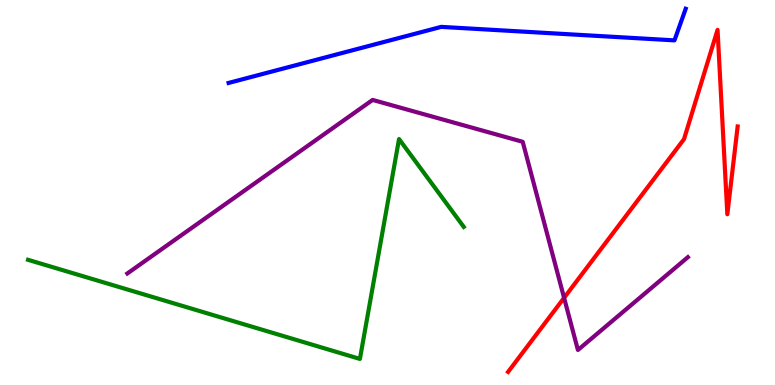[{'lines': ['blue', 'red'], 'intersections': []}, {'lines': ['green', 'red'], 'intersections': []}, {'lines': ['purple', 'red'], 'intersections': [{'x': 7.28, 'y': 2.26}]}, {'lines': ['blue', 'green'], 'intersections': []}, {'lines': ['blue', 'purple'], 'intersections': []}, {'lines': ['green', 'purple'], 'intersections': []}]